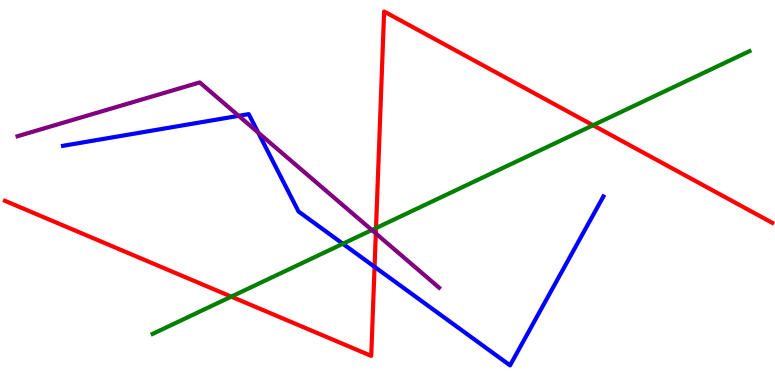[{'lines': ['blue', 'red'], 'intersections': [{'x': 4.83, 'y': 3.07}]}, {'lines': ['green', 'red'], 'intersections': [{'x': 2.98, 'y': 2.3}, {'x': 4.85, 'y': 4.08}, {'x': 7.65, 'y': 6.75}]}, {'lines': ['purple', 'red'], 'intersections': [{'x': 4.85, 'y': 3.94}]}, {'lines': ['blue', 'green'], 'intersections': [{'x': 4.42, 'y': 3.67}]}, {'lines': ['blue', 'purple'], 'intersections': [{'x': 3.08, 'y': 6.99}, {'x': 3.33, 'y': 6.56}]}, {'lines': ['green', 'purple'], 'intersections': [{'x': 4.8, 'y': 4.02}]}]